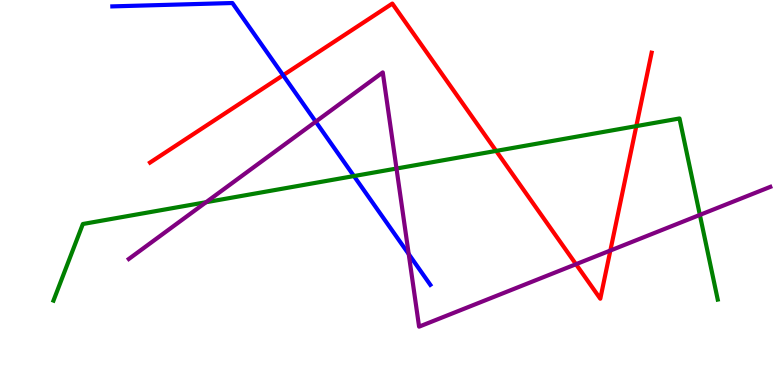[{'lines': ['blue', 'red'], 'intersections': [{'x': 3.65, 'y': 8.05}]}, {'lines': ['green', 'red'], 'intersections': [{'x': 6.4, 'y': 6.08}, {'x': 8.21, 'y': 6.72}]}, {'lines': ['purple', 'red'], 'intersections': [{'x': 7.43, 'y': 3.14}, {'x': 7.88, 'y': 3.49}]}, {'lines': ['blue', 'green'], 'intersections': [{'x': 4.57, 'y': 5.43}]}, {'lines': ['blue', 'purple'], 'intersections': [{'x': 4.07, 'y': 6.84}, {'x': 5.27, 'y': 3.4}]}, {'lines': ['green', 'purple'], 'intersections': [{'x': 2.66, 'y': 4.75}, {'x': 5.12, 'y': 5.62}, {'x': 9.03, 'y': 4.42}]}]